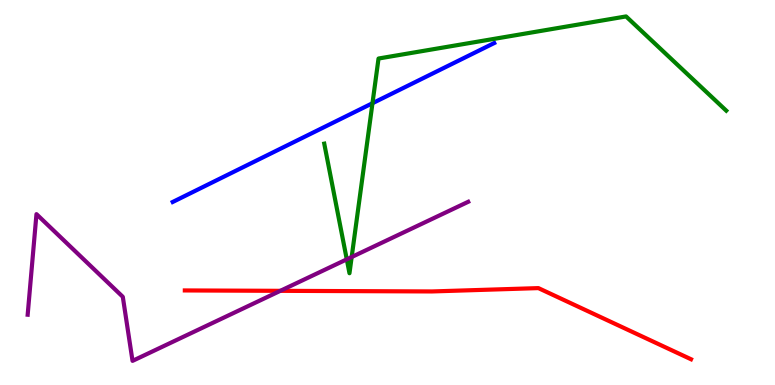[{'lines': ['blue', 'red'], 'intersections': []}, {'lines': ['green', 'red'], 'intersections': []}, {'lines': ['purple', 'red'], 'intersections': [{'x': 3.62, 'y': 2.45}]}, {'lines': ['blue', 'green'], 'intersections': [{'x': 4.81, 'y': 7.32}]}, {'lines': ['blue', 'purple'], 'intersections': []}, {'lines': ['green', 'purple'], 'intersections': [{'x': 4.47, 'y': 3.26}, {'x': 4.54, 'y': 3.32}]}]